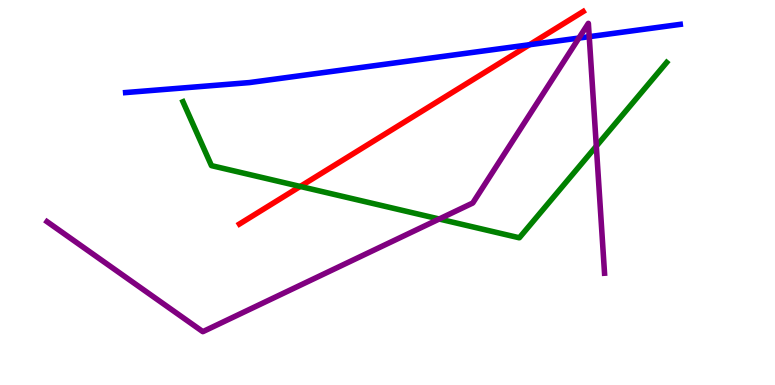[{'lines': ['blue', 'red'], 'intersections': [{'x': 6.83, 'y': 8.84}]}, {'lines': ['green', 'red'], 'intersections': [{'x': 3.87, 'y': 5.16}]}, {'lines': ['purple', 'red'], 'intersections': []}, {'lines': ['blue', 'green'], 'intersections': []}, {'lines': ['blue', 'purple'], 'intersections': [{'x': 7.47, 'y': 9.01}, {'x': 7.6, 'y': 9.05}]}, {'lines': ['green', 'purple'], 'intersections': [{'x': 5.67, 'y': 4.31}, {'x': 7.69, 'y': 6.2}]}]